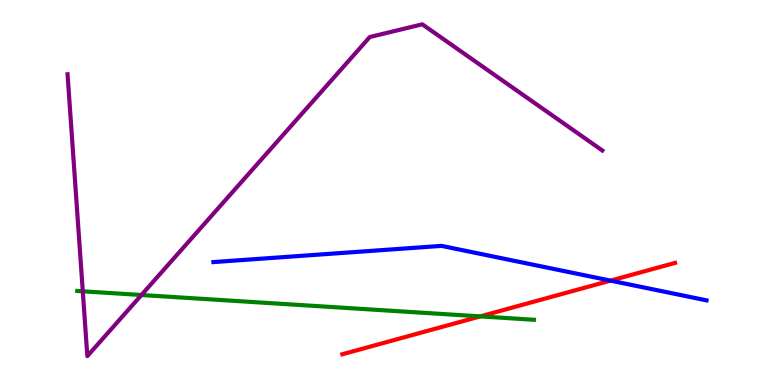[{'lines': ['blue', 'red'], 'intersections': [{'x': 7.88, 'y': 2.71}]}, {'lines': ['green', 'red'], 'intersections': [{'x': 6.2, 'y': 1.78}]}, {'lines': ['purple', 'red'], 'intersections': []}, {'lines': ['blue', 'green'], 'intersections': []}, {'lines': ['blue', 'purple'], 'intersections': []}, {'lines': ['green', 'purple'], 'intersections': [{'x': 1.07, 'y': 2.43}, {'x': 1.82, 'y': 2.34}]}]